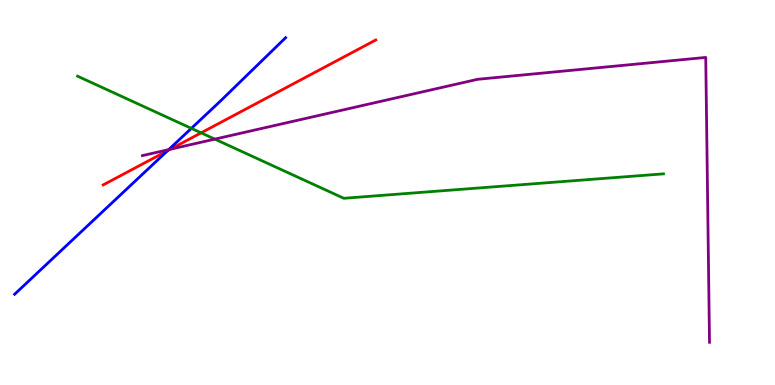[{'lines': ['blue', 'red'], 'intersections': [{'x': 2.16, 'y': 6.09}]}, {'lines': ['green', 'red'], 'intersections': [{'x': 2.6, 'y': 6.55}]}, {'lines': ['purple', 'red'], 'intersections': [{'x': 2.2, 'y': 6.12}]}, {'lines': ['blue', 'green'], 'intersections': [{'x': 2.47, 'y': 6.67}]}, {'lines': ['blue', 'purple'], 'intersections': [{'x': 2.18, 'y': 6.11}]}, {'lines': ['green', 'purple'], 'intersections': [{'x': 2.77, 'y': 6.39}]}]